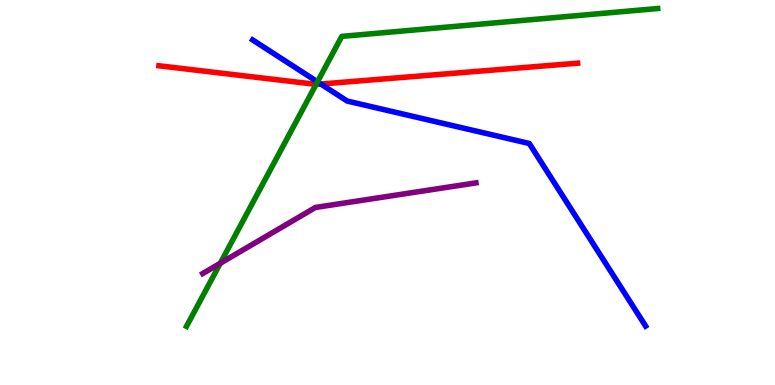[{'lines': ['blue', 'red'], 'intersections': [{'x': 4.14, 'y': 7.82}]}, {'lines': ['green', 'red'], 'intersections': [{'x': 4.08, 'y': 7.81}]}, {'lines': ['purple', 'red'], 'intersections': []}, {'lines': ['blue', 'green'], 'intersections': [{'x': 4.1, 'y': 7.87}]}, {'lines': ['blue', 'purple'], 'intersections': []}, {'lines': ['green', 'purple'], 'intersections': [{'x': 2.84, 'y': 3.16}]}]